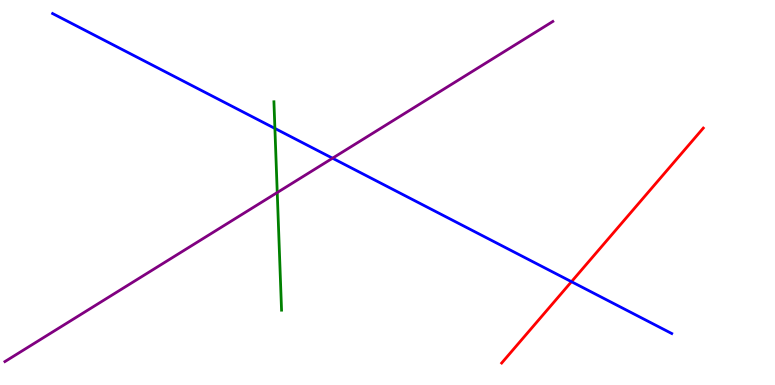[{'lines': ['blue', 'red'], 'intersections': [{'x': 7.37, 'y': 2.68}]}, {'lines': ['green', 'red'], 'intersections': []}, {'lines': ['purple', 'red'], 'intersections': []}, {'lines': ['blue', 'green'], 'intersections': [{'x': 3.55, 'y': 6.66}]}, {'lines': ['blue', 'purple'], 'intersections': [{'x': 4.29, 'y': 5.89}]}, {'lines': ['green', 'purple'], 'intersections': [{'x': 3.58, 'y': 5.0}]}]